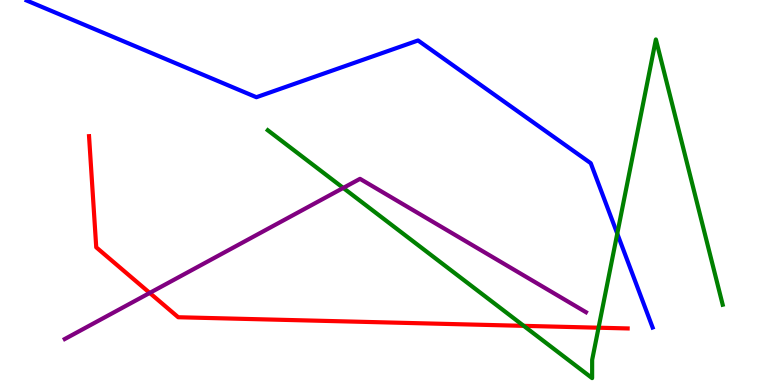[{'lines': ['blue', 'red'], 'intersections': []}, {'lines': ['green', 'red'], 'intersections': [{'x': 6.76, 'y': 1.54}, {'x': 7.72, 'y': 1.49}]}, {'lines': ['purple', 'red'], 'intersections': [{'x': 1.93, 'y': 2.39}]}, {'lines': ['blue', 'green'], 'intersections': [{'x': 7.96, 'y': 3.93}]}, {'lines': ['blue', 'purple'], 'intersections': []}, {'lines': ['green', 'purple'], 'intersections': [{'x': 4.43, 'y': 5.12}]}]